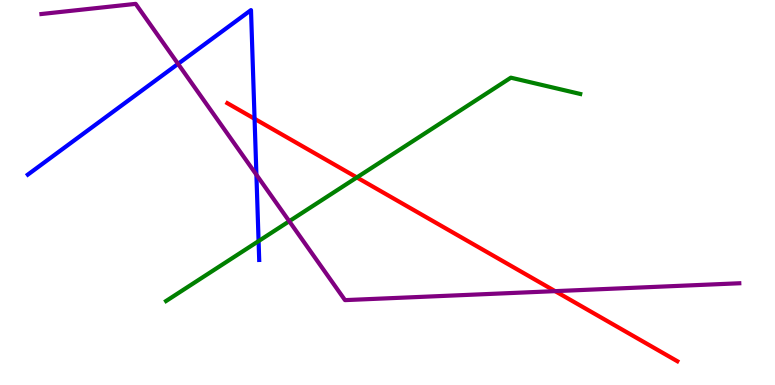[{'lines': ['blue', 'red'], 'intersections': [{'x': 3.28, 'y': 6.91}]}, {'lines': ['green', 'red'], 'intersections': [{'x': 4.6, 'y': 5.39}]}, {'lines': ['purple', 'red'], 'intersections': [{'x': 7.16, 'y': 2.44}]}, {'lines': ['blue', 'green'], 'intersections': [{'x': 3.34, 'y': 3.74}]}, {'lines': ['blue', 'purple'], 'intersections': [{'x': 2.3, 'y': 8.34}, {'x': 3.31, 'y': 5.46}]}, {'lines': ['green', 'purple'], 'intersections': [{'x': 3.73, 'y': 4.25}]}]